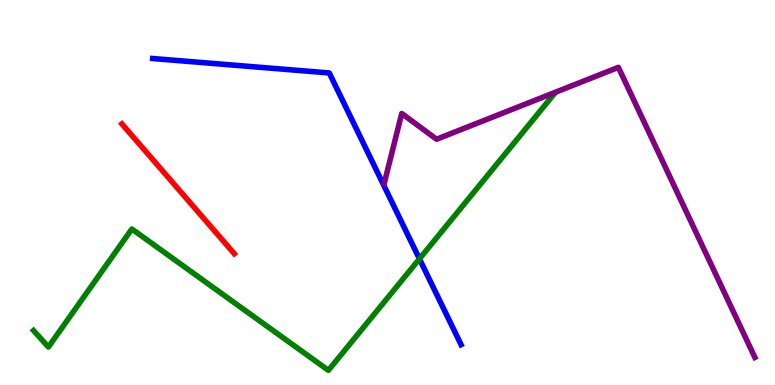[{'lines': ['blue', 'red'], 'intersections': []}, {'lines': ['green', 'red'], 'intersections': []}, {'lines': ['purple', 'red'], 'intersections': []}, {'lines': ['blue', 'green'], 'intersections': [{'x': 5.41, 'y': 3.28}]}, {'lines': ['blue', 'purple'], 'intersections': []}, {'lines': ['green', 'purple'], 'intersections': []}]